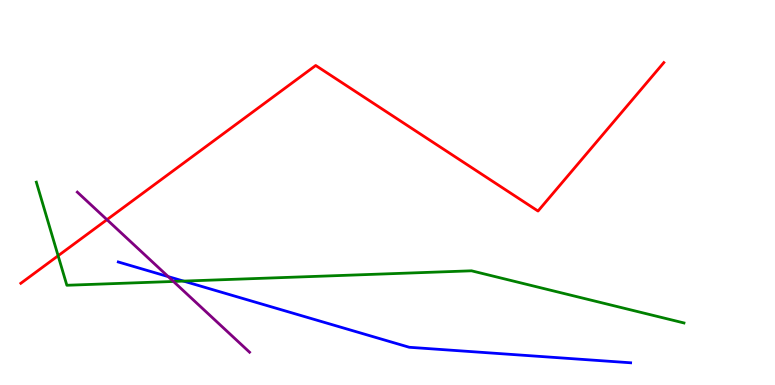[{'lines': ['blue', 'red'], 'intersections': []}, {'lines': ['green', 'red'], 'intersections': [{'x': 0.75, 'y': 3.36}]}, {'lines': ['purple', 'red'], 'intersections': [{'x': 1.38, 'y': 4.29}]}, {'lines': ['blue', 'green'], 'intersections': [{'x': 2.37, 'y': 2.7}]}, {'lines': ['blue', 'purple'], 'intersections': [{'x': 2.17, 'y': 2.82}]}, {'lines': ['green', 'purple'], 'intersections': [{'x': 2.24, 'y': 2.69}]}]